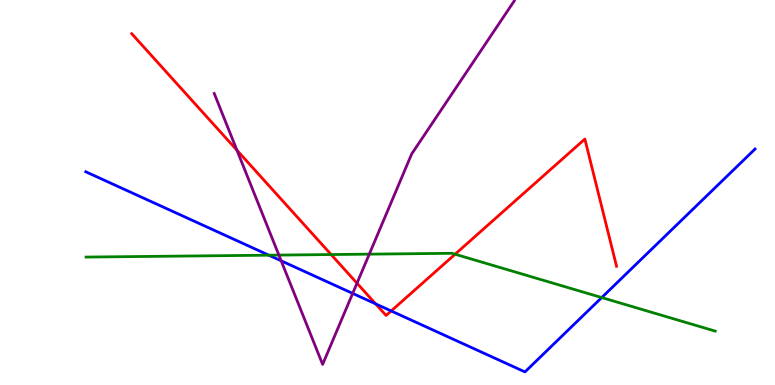[{'lines': ['blue', 'red'], 'intersections': [{'x': 4.85, 'y': 2.11}, {'x': 5.05, 'y': 1.92}]}, {'lines': ['green', 'red'], 'intersections': [{'x': 4.27, 'y': 3.39}, {'x': 5.87, 'y': 3.4}]}, {'lines': ['purple', 'red'], 'intersections': [{'x': 3.06, 'y': 6.1}, {'x': 4.61, 'y': 2.64}]}, {'lines': ['blue', 'green'], 'intersections': [{'x': 3.47, 'y': 3.37}, {'x': 7.76, 'y': 2.27}]}, {'lines': ['blue', 'purple'], 'intersections': [{'x': 3.63, 'y': 3.23}, {'x': 4.55, 'y': 2.38}]}, {'lines': ['green', 'purple'], 'intersections': [{'x': 3.6, 'y': 3.37}, {'x': 4.76, 'y': 3.4}]}]